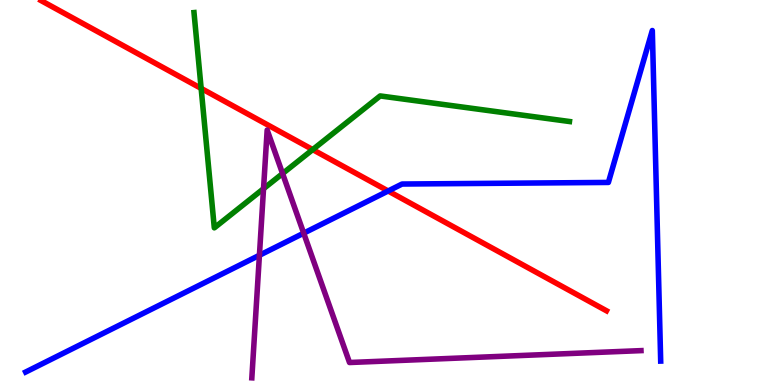[{'lines': ['blue', 'red'], 'intersections': [{'x': 5.01, 'y': 5.04}]}, {'lines': ['green', 'red'], 'intersections': [{'x': 2.6, 'y': 7.7}, {'x': 4.03, 'y': 6.11}]}, {'lines': ['purple', 'red'], 'intersections': []}, {'lines': ['blue', 'green'], 'intersections': []}, {'lines': ['blue', 'purple'], 'intersections': [{'x': 3.35, 'y': 3.37}, {'x': 3.92, 'y': 3.94}]}, {'lines': ['green', 'purple'], 'intersections': [{'x': 3.4, 'y': 5.1}, {'x': 3.65, 'y': 5.49}]}]